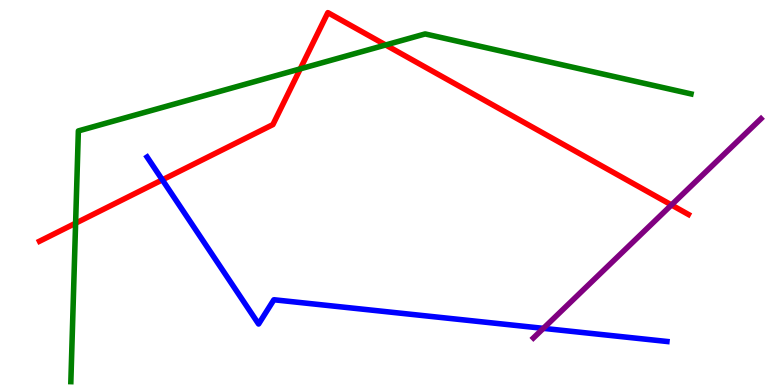[{'lines': ['blue', 'red'], 'intersections': [{'x': 2.09, 'y': 5.33}]}, {'lines': ['green', 'red'], 'intersections': [{'x': 0.976, 'y': 4.2}, {'x': 3.87, 'y': 8.21}, {'x': 4.98, 'y': 8.83}]}, {'lines': ['purple', 'red'], 'intersections': [{'x': 8.66, 'y': 4.68}]}, {'lines': ['blue', 'green'], 'intersections': []}, {'lines': ['blue', 'purple'], 'intersections': [{'x': 7.01, 'y': 1.47}]}, {'lines': ['green', 'purple'], 'intersections': []}]